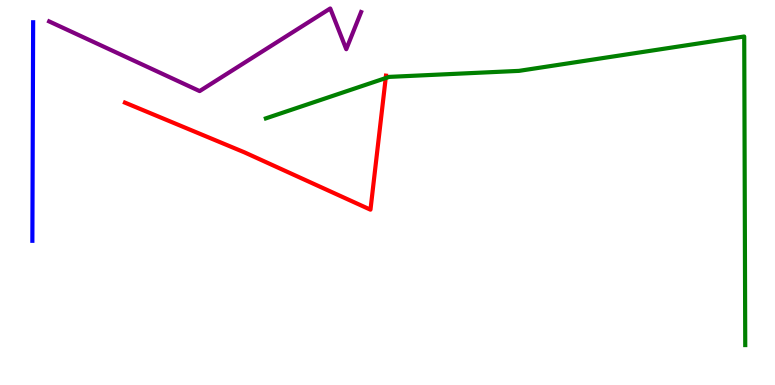[{'lines': ['blue', 'red'], 'intersections': []}, {'lines': ['green', 'red'], 'intersections': [{'x': 4.98, 'y': 7.97}]}, {'lines': ['purple', 'red'], 'intersections': []}, {'lines': ['blue', 'green'], 'intersections': []}, {'lines': ['blue', 'purple'], 'intersections': []}, {'lines': ['green', 'purple'], 'intersections': []}]